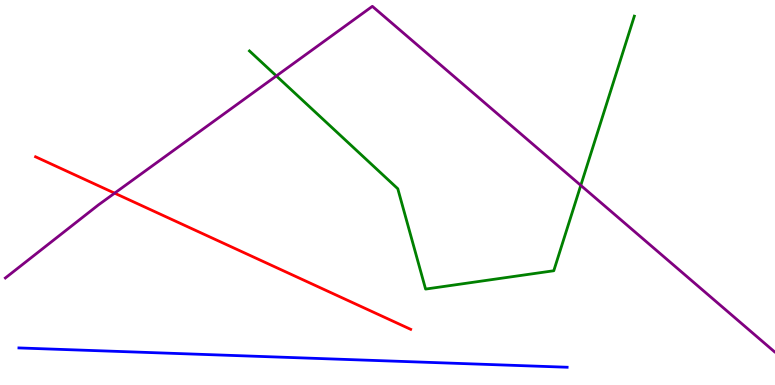[{'lines': ['blue', 'red'], 'intersections': []}, {'lines': ['green', 'red'], 'intersections': []}, {'lines': ['purple', 'red'], 'intersections': [{'x': 1.48, 'y': 4.98}]}, {'lines': ['blue', 'green'], 'intersections': []}, {'lines': ['blue', 'purple'], 'intersections': []}, {'lines': ['green', 'purple'], 'intersections': [{'x': 3.57, 'y': 8.03}, {'x': 7.49, 'y': 5.18}]}]